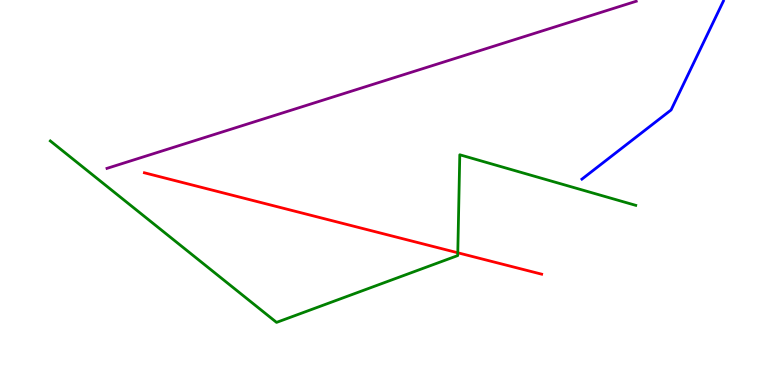[{'lines': ['blue', 'red'], 'intersections': []}, {'lines': ['green', 'red'], 'intersections': [{'x': 5.91, 'y': 3.43}]}, {'lines': ['purple', 'red'], 'intersections': []}, {'lines': ['blue', 'green'], 'intersections': []}, {'lines': ['blue', 'purple'], 'intersections': []}, {'lines': ['green', 'purple'], 'intersections': []}]